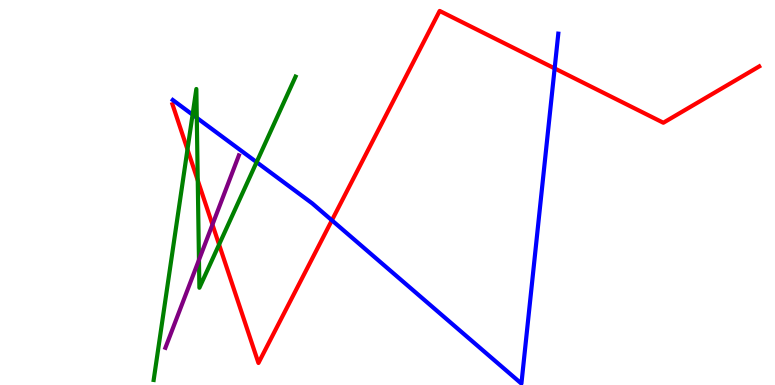[{'lines': ['blue', 'red'], 'intersections': [{'x': 4.28, 'y': 4.28}, {'x': 7.16, 'y': 8.22}]}, {'lines': ['green', 'red'], 'intersections': [{'x': 2.42, 'y': 6.12}, {'x': 2.55, 'y': 5.32}, {'x': 2.83, 'y': 3.65}]}, {'lines': ['purple', 'red'], 'intersections': [{'x': 2.74, 'y': 4.17}]}, {'lines': ['blue', 'green'], 'intersections': [{'x': 2.48, 'y': 7.02}, {'x': 2.54, 'y': 6.94}, {'x': 3.31, 'y': 5.79}]}, {'lines': ['blue', 'purple'], 'intersections': []}, {'lines': ['green', 'purple'], 'intersections': [{'x': 2.57, 'y': 3.25}]}]